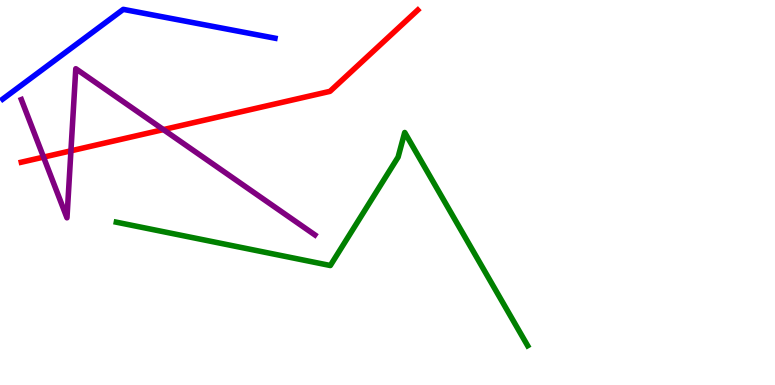[{'lines': ['blue', 'red'], 'intersections': []}, {'lines': ['green', 'red'], 'intersections': []}, {'lines': ['purple', 'red'], 'intersections': [{'x': 0.562, 'y': 5.92}, {'x': 0.915, 'y': 6.08}, {'x': 2.11, 'y': 6.63}]}, {'lines': ['blue', 'green'], 'intersections': []}, {'lines': ['blue', 'purple'], 'intersections': []}, {'lines': ['green', 'purple'], 'intersections': []}]